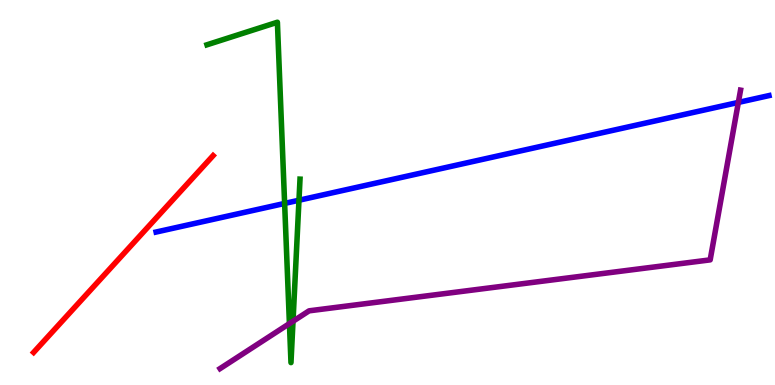[{'lines': ['blue', 'red'], 'intersections': []}, {'lines': ['green', 'red'], 'intersections': []}, {'lines': ['purple', 'red'], 'intersections': []}, {'lines': ['blue', 'green'], 'intersections': [{'x': 3.67, 'y': 4.72}, {'x': 3.86, 'y': 4.8}]}, {'lines': ['blue', 'purple'], 'intersections': [{'x': 9.53, 'y': 7.34}]}, {'lines': ['green', 'purple'], 'intersections': [{'x': 3.73, 'y': 1.59}, {'x': 3.78, 'y': 1.66}]}]